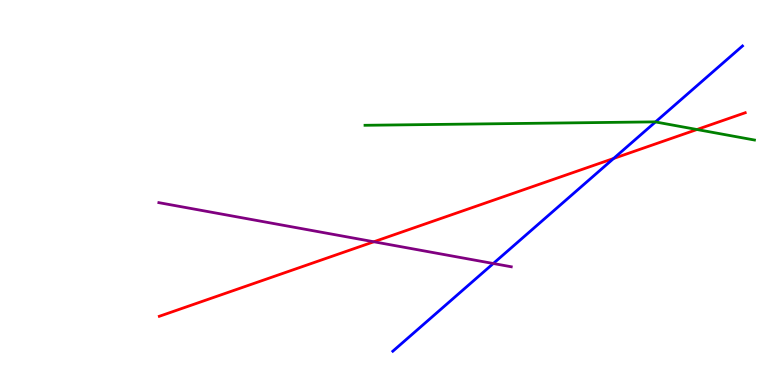[{'lines': ['blue', 'red'], 'intersections': [{'x': 7.92, 'y': 5.88}]}, {'lines': ['green', 'red'], 'intersections': [{'x': 8.99, 'y': 6.64}]}, {'lines': ['purple', 'red'], 'intersections': [{'x': 4.82, 'y': 3.72}]}, {'lines': ['blue', 'green'], 'intersections': [{'x': 8.46, 'y': 6.83}]}, {'lines': ['blue', 'purple'], 'intersections': [{'x': 6.37, 'y': 3.16}]}, {'lines': ['green', 'purple'], 'intersections': []}]